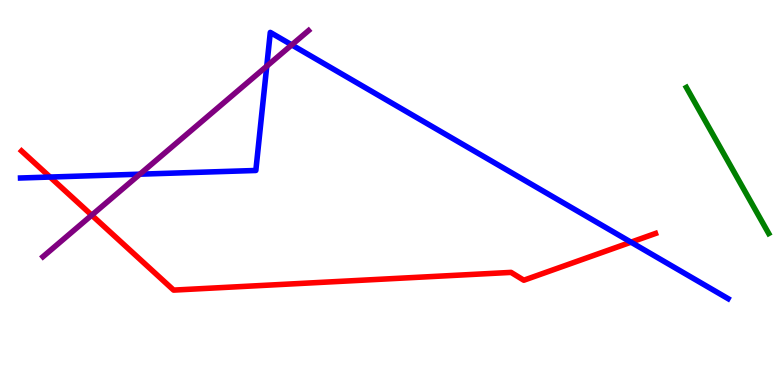[{'lines': ['blue', 'red'], 'intersections': [{'x': 0.646, 'y': 5.4}, {'x': 8.14, 'y': 3.71}]}, {'lines': ['green', 'red'], 'intersections': []}, {'lines': ['purple', 'red'], 'intersections': [{'x': 1.18, 'y': 4.41}]}, {'lines': ['blue', 'green'], 'intersections': []}, {'lines': ['blue', 'purple'], 'intersections': [{'x': 1.81, 'y': 5.48}, {'x': 3.44, 'y': 8.28}, {'x': 3.76, 'y': 8.83}]}, {'lines': ['green', 'purple'], 'intersections': []}]